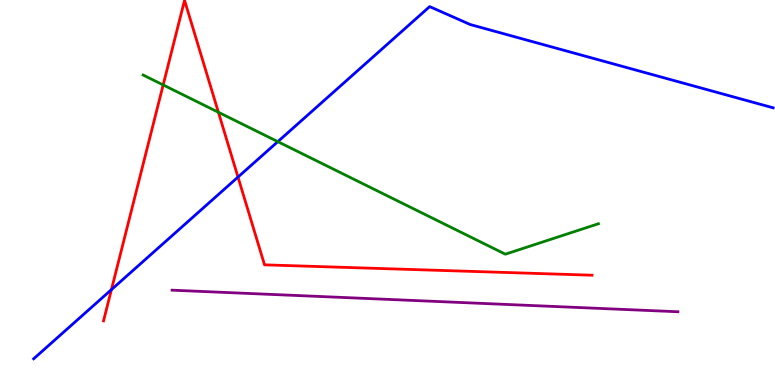[{'lines': ['blue', 'red'], 'intersections': [{'x': 1.44, 'y': 2.48}, {'x': 3.07, 'y': 5.4}]}, {'lines': ['green', 'red'], 'intersections': [{'x': 2.11, 'y': 7.79}, {'x': 2.82, 'y': 7.08}]}, {'lines': ['purple', 'red'], 'intersections': []}, {'lines': ['blue', 'green'], 'intersections': [{'x': 3.58, 'y': 6.32}]}, {'lines': ['blue', 'purple'], 'intersections': []}, {'lines': ['green', 'purple'], 'intersections': []}]